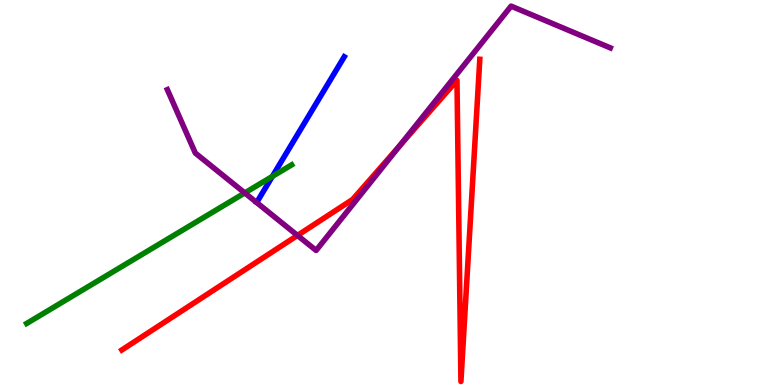[{'lines': ['blue', 'red'], 'intersections': []}, {'lines': ['green', 'red'], 'intersections': []}, {'lines': ['purple', 'red'], 'intersections': [{'x': 3.84, 'y': 3.89}, {'x': 5.15, 'y': 6.2}]}, {'lines': ['blue', 'green'], 'intersections': [{'x': 3.51, 'y': 5.42}]}, {'lines': ['blue', 'purple'], 'intersections': []}, {'lines': ['green', 'purple'], 'intersections': [{'x': 3.16, 'y': 4.99}]}]